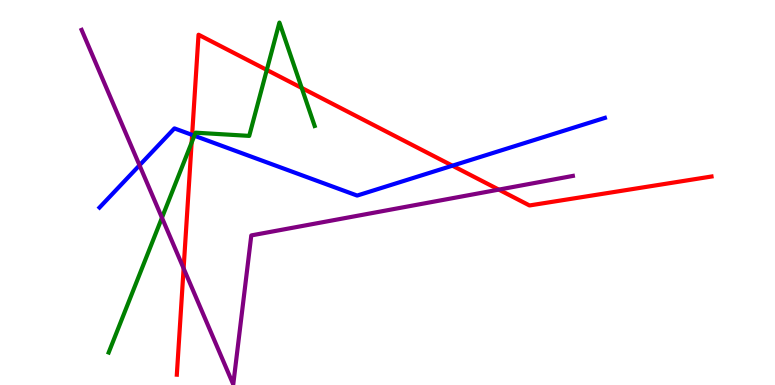[{'lines': ['blue', 'red'], 'intersections': [{'x': 2.48, 'y': 6.5}, {'x': 5.84, 'y': 5.7}]}, {'lines': ['green', 'red'], 'intersections': [{'x': 2.47, 'y': 6.3}, {'x': 3.44, 'y': 8.18}, {'x': 3.89, 'y': 7.72}]}, {'lines': ['purple', 'red'], 'intersections': [{'x': 2.37, 'y': 3.03}, {'x': 6.44, 'y': 5.07}]}, {'lines': ['blue', 'green'], 'intersections': [{'x': 2.51, 'y': 6.47}]}, {'lines': ['blue', 'purple'], 'intersections': [{'x': 1.8, 'y': 5.71}]}, {'lines': ['green', 'purple'], 'intersections': [{'x': 2.09, 'y': 4.34}]}]